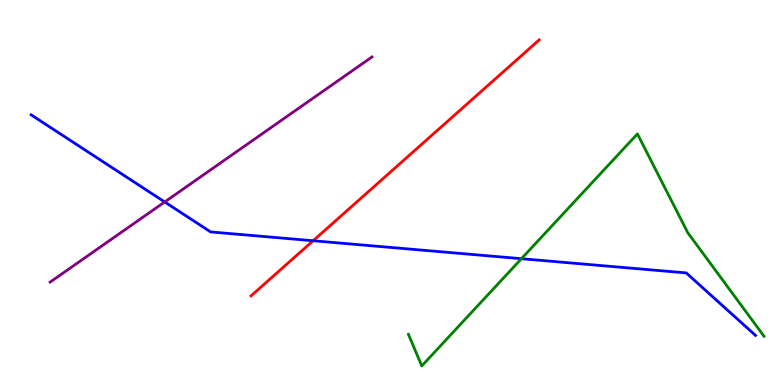[{'lines': ['blue', 'red'], 'intersections': [{'x': 4.04, 'y': 3.75}]}, {'lines': ['green', 'red'], 'intersections': []}, {'lines': ['purple', 'red'], 'intersections': []}, {'lines': ['blue', 'green'], 'intersections': [{'x': 6.73, 'y': 3.28}]}, {'lines': ['blue', 'purple'], 'intersections': [{'x': 2.13, 'y': 4.75}]}, {'lines': ['green', 'purple'], 'intersections': []}]